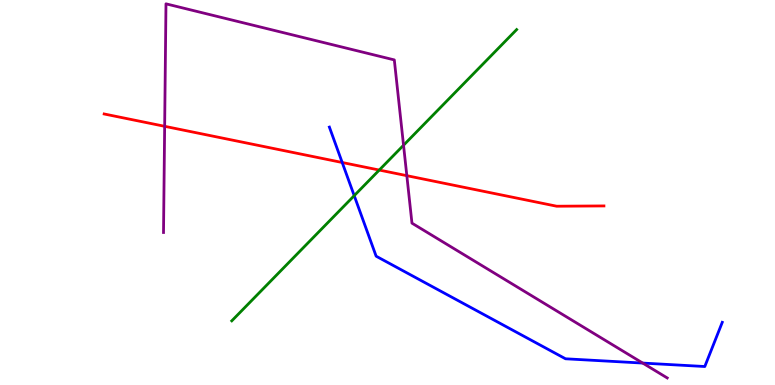[{'lines': ['blue', 'red'], 'intersections': [{'x': 4.42, 'y': 5.78}]}, {'lines': ['green', 'red'], 'intersections': [{'x': 4.89, 'y': 5.58}]}, {'lines': ['purple', 'red'], 'intersections': [{'x': 2.12, 'y': 6.72}, {'x': 5.25, 'y': 5.44}]}, {'lines': ['blue', 'green'], 'intersections': [{'x': 4.57, 'y': 4.92}]}, {'lines': ['blue', 'purple'], 'intersections': [{'x': 8.29, 'y': 0.57}]}, {'lines': ['green', 'purple'], 'intersections': [{'x': 5.21, 'y': 6.23}]}]